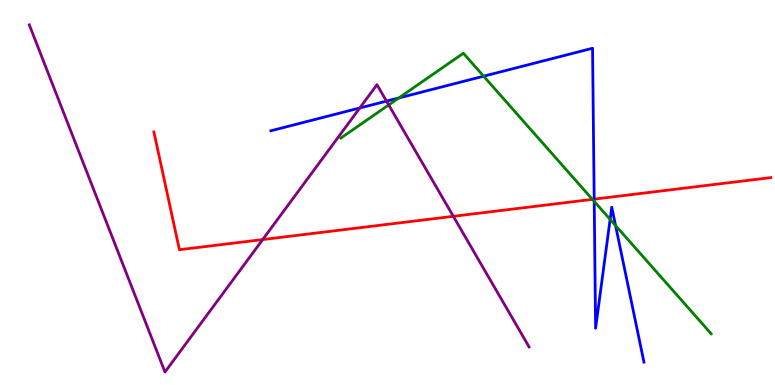[{'lines': ['blue', 'red'], 'intersections': [{'x': 7.67, 'y': 4.83}]}, {'lines': ['green', 'red'], 'intersections': [{'x': 7.64, 'y': 4.82}]}, {'lines': ['purple', 'red'], 'intersections': [{'x': 3.39, 'y': 3.78}, {'x': 5.85, 'y': 4.38}]}, {'lines': ['blue', 'green'], 'intersections': [{'x': 5.15, 'y': 7.46}, {'x': 6.24, 'y': 8.02}, {'x': 7.67, 'y': 4.77}, {'x': 7.87, 'y': 4.3}, {'x': 7.94, 'y': 4.14}]}, {'lines': ['blue', 'purple'], 'intersections': [{'x': 4.64, 'y': 7.2}, {'x': 4.99, 'y': 7.37}]}, {'lines': ['green', 'purple'], 'intersections': [{'x': 5.02, 'y': 7.27}]}]